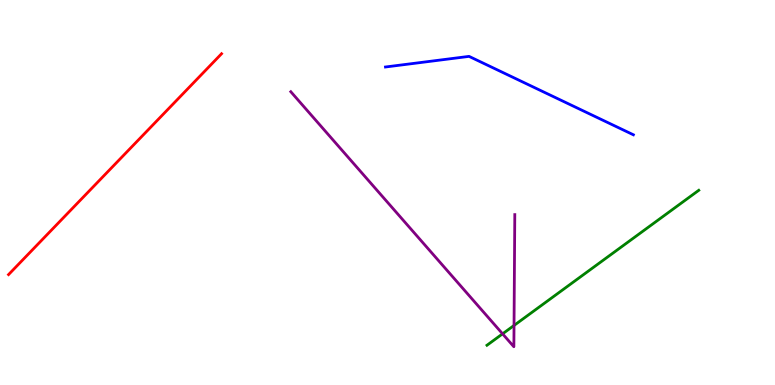[{'lines': ['blue', 'red'], 'intersections': []}, {'lines': ['green', 'red'], 'intersections': []}, {'lines': ['purple', 'red'], 'intersections': []}, {'lines': ['blue', 'green'], 'intersections': []}, {'lines': ['blue', 'purple'], 'intersections': []}, {'lines': ['green', 'purple'], 'intersections': [{'x': 6.48, 'y': 1.33}, {'x': 6.63, 'y': 1.55}]}]